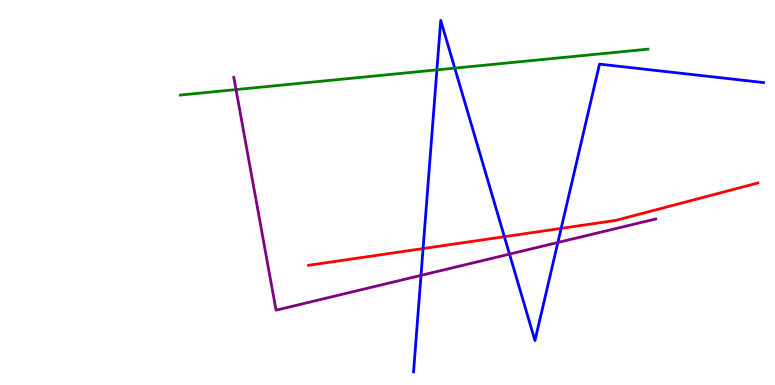[{'lines': ['blue', 'red'], 'intersections': [{'x': 5.46, 'y': 3.54}, {'x': 6.51, 'y': 3.85}, {'x': 7.24, 'y': 4.07}]}, {'lines': ['green', 'red'], 'intersections': []}, {'lines': ['purple', 'red'], 'intersections': []}, {'lines': ['blue', 'green'], 'intersections': [{'x': 5.64, 'y': 8.18}, {'x': 5.87, 'y': 8.23}]}, {'lines': ['blue', 'purple'], 'intersections': [{'x': 5.43, 'y': 2.85}, {'x': 6.57, 'y': 3.4}, {'x': 7.2, 'y': 3.7}]}, {'lines': ['green', 'purple'], 'intersections': [{'x': 3.05, 'y': 7.67}]}]